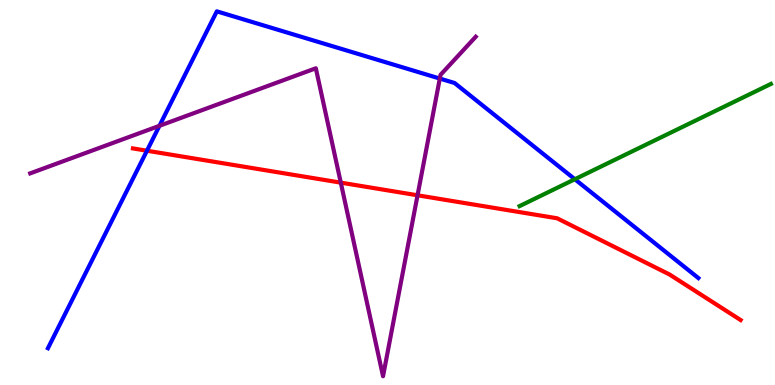[{'lines': ['blue', 'red'], 'intersections': [{'x': 1.9, 'y': 6.09}]}, {'lines': ['green', 'red'], 'intersections': []}, {'lines': ['purple', 'red'], 'intersections': [{'x': 4.4, 'y': 5.26}, {'x': 5.39, 'y': 4.93}]}, {'lines': ['blue', 'green'], 'intersections': [{'x': 7.42, 'y': 5.34}]}, {'lines': ['blue', 'purple'], 'intersections': [{'x': 2.06, 'y': 6.73}, {'x': 5.67, 'y': 7.96}]}, {'lines': ['green', 'purple'], 'intersections': []}]